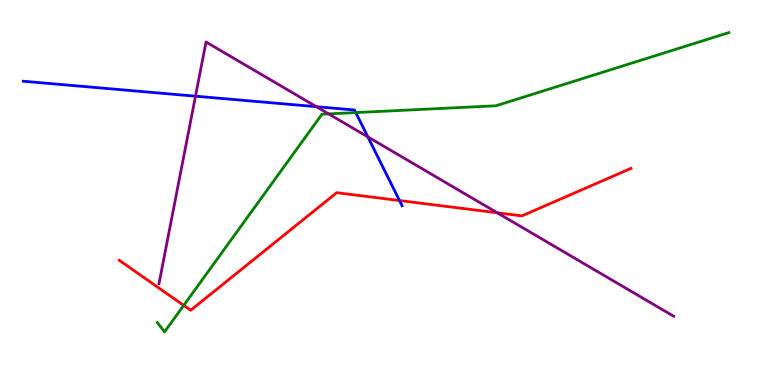[{'lines': ['blue', 'red'], 'intersections': [{'x': 5.16, 'y': 4.79}]}, {'lines': ['green', 'red'], 'intersections': [{'x': 2.37, 'y': 2.07}]}, {'lines': ['purple', 'red'], 'intersections': [{'x': 6.42, 'y': 4.47}]}, {'lines': ['blue', 'green'], 'intersections': [{'x': 4.59, 'y': 7.08}]}, {'lines': ['blue', 'purple'], 'intersections': [{'x': 2.52, 'y': 7.5}, {'x': 4.08, 'y': 7.23}, {'x': 4.75, 'y': 6.44}]}, {'lines': ['green', 'purple'], 'intersections': [{'x': 4.24, 'y': 7.04}]}]